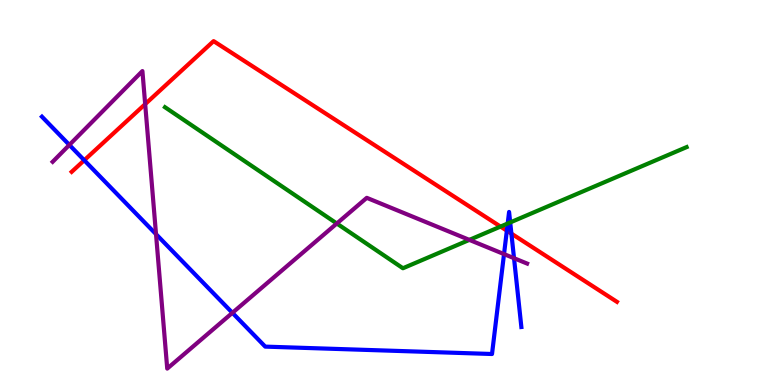[{'lines': ['blue', 'red'], 'intersections': [{'x': 1.09, 'y': 5.84}, {'x': 6.54, 'y': 4.01}, {'x': 6.6, 'y': 3.93}]}, {'lines': ['green', 'red'], 'intersections': [{'x': 6.46, 'y': 4.11}]}, {'lines': ['purple', 'red'], 'intersections': [{'x': 1.87, 'y': 7.3}]}, {'lines': ['blue', 'green'], 'intersections': [{'x': 6.55, 'y': 4.19}, {'x': 6.58, 'y': 4.22}]}, {'lines': ['blue', 'purple'], 'intersections': [{'x': 0.895, 'y': 6.24}, {'x': 2.01, 'y': 3.92}, {'x': 3.0, 'y': 1.87}, {'x': 6.5, 'y': 3.4}, {'x': 6.63, 'y': 3.29}]}, {'lines': ['green', 'purple'], 'intersections': [{'x': 4.35, 'y': 4.19}, {'x': 6.06, 'y': 3.77}]}]